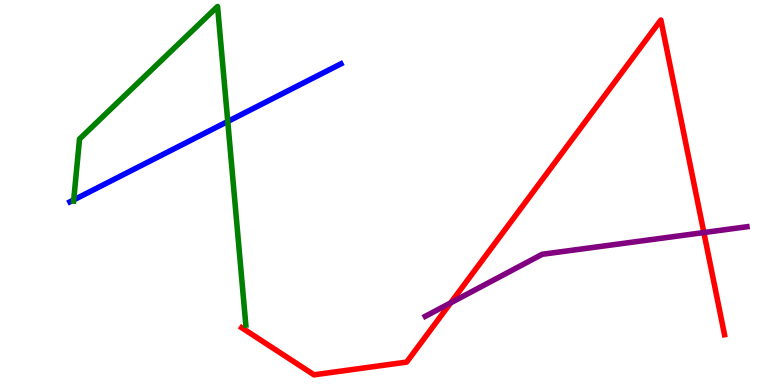[{'lines': ['blue', 'red'], 'intersections': []}, {'lines': ['green', 'red'], 'intersections': []}, {'lines': ['purple', 'red'], 'intersections': [{'x': 5.82, 'y': 2.13}, {'x': 9.08, 'y': 3.96}]}, {'lines': ['blue', 'green'], 'intersections': [{'x': 0.951, 'y': 4.81}, {'x': 2.94, 'y': 6.85}]}, {'lines': ['blue', 'purple'], 'intersections': []}, {'lines': ['green', 'purple'], 'intersections': []}]